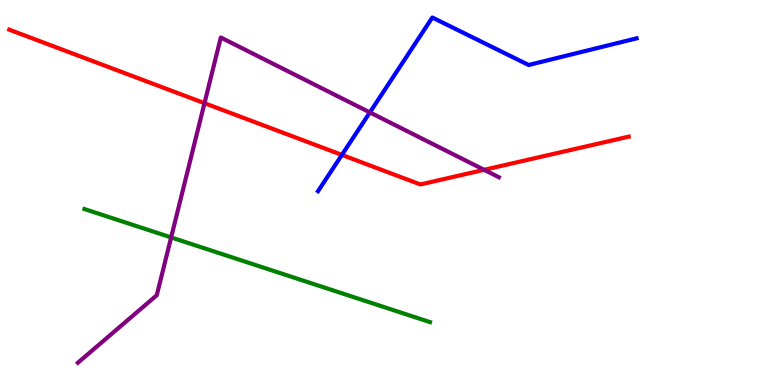[{'lines': ['blue', 'red'], 'intersections': [{'x': 4.41, 'y': 5.98}]}, {'lines': ['green', 'red'], 'intersections': []}, {'lines': ['purple', 'red'], 'intersections': [{'x': 2.64, 'y': 7.32}, {'x': 6.25, 'y': 5.59}]}, {'lines': ['blue', 'green'], 'intersections': []}, {'lines': ['blue', 'purple'], 'intersections': [{'x': 4.77, 'y': 7.08}]}, {'lines': ['green', 'purple'], 'intersections': [{'x': 2.21, 'y': 3.83}]}]